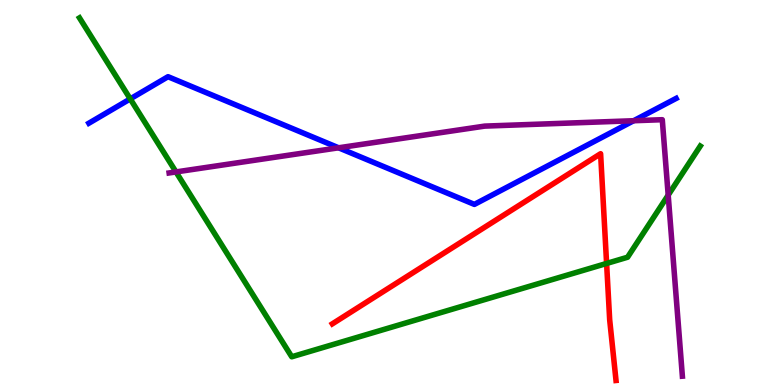[{'lines': ['blue', 'red'], 'intersections': []}, {'lines': ['green', 'red'], 'intersections': [{'x': 7.83, 'y': 3.16}]}, {'lines': ['purple', 'red'], 'intersections': []}, {'lines': ['blue', 'green'], 'intersections': [{'x': 1.68, 'y': 7.43}]}, {'lines': ['blue', 'purple'], 'intersections': [{'x': 4.37, 'y': 6.16}, {'x': 8.18, 'y': 6.86}]}, {'lines': ['green', 'purple'], 'intersections': [{'x': 2.27, 'y': 5.53}, {'x': 8.62, 'y': 4.93}]}]